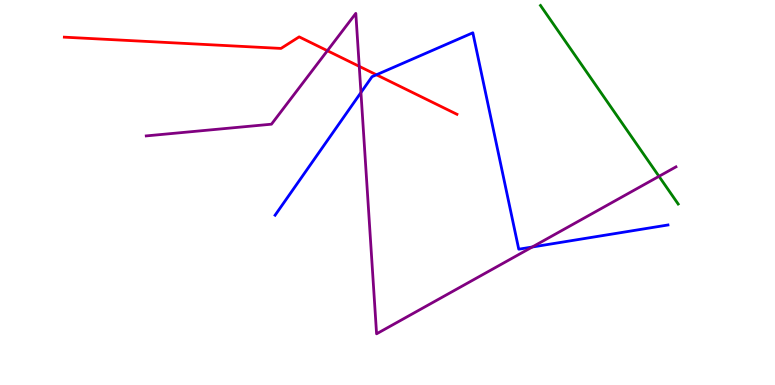[{'lines': ['blue', 'red'], 'intersections': [{'x': 4.86, 'y': 8.06}]}, {'lines': ['green', 'red'], 'intersections': []}, {'lines': ['purple', 'red'], 'intersections': [{'x': 4.22, 'y': 8.68}, {'x': 4.64, 'y': 8.28}]}, {'lines': ['blue', 'green'], 'intersections': []}, {'lines': ['blue', 'purple'], 'intersections': [{'x': 4.66, 'y': 7.6}, {'x': 6.87, 'y': 3.58}]}, {'lines': ['green', 'purple'], 'intersections': [{'x': 8.5, 'y': 5.42}]}]